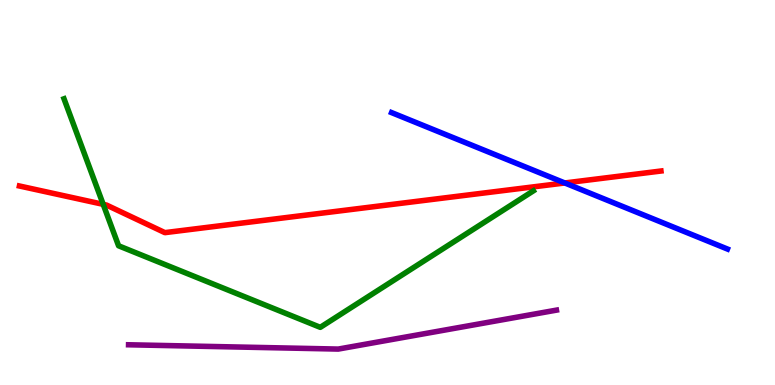[{'lines': ['blue', 'red'], 'intersections': [{'x': 7.29, 'y': 5.25}]}, {'lines': ['green', 'red'], 'intersections': [{'x': 1.33, 'y': 4.69}]}, {'lines': ['purple', 'red'], 'intersections': []}, {'lines': ['blue', 'green'], 'intersections': []}, {'lines': ['blue', 'purple'], 'intersections': []}, {'lines': ['green', 'purple'], 'intersections': []}]